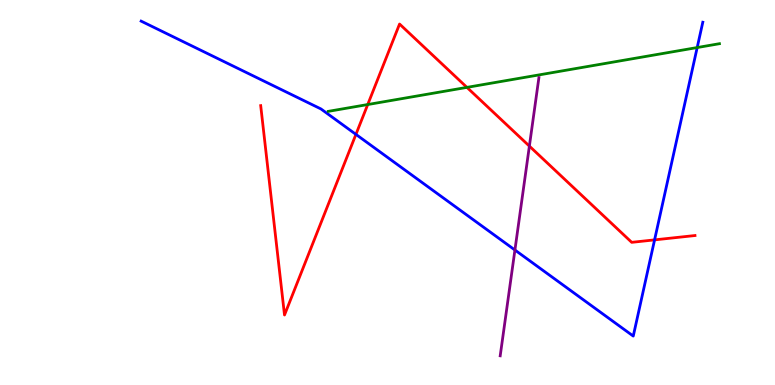[{'lines': ['blue', 'red'], 'intersections': [{'x': 4.59, 'y': 6.51}, {'x': 8.45, 'y': 3.77}]}, {'lines': ['green', 'red'], 'intersections': [{'x': 4.74, 'y': 7.28}, {'x': 6.02, 'y': 7.73}]}, {'lines': ['purple', 'red'], 'intersections': [{'x': 6.83, 'y': 6.2}]}, {'lines': ['blue', 'green'], 'intersections': [{'x': 9.0, 'y': 8.77}]}, {'lines': ['blue', 'purple'], 'intersections': [{'x': 6.64, 'y': 3.51}]}, {'lines': ['green', 'purple'], 'intersections': []}]